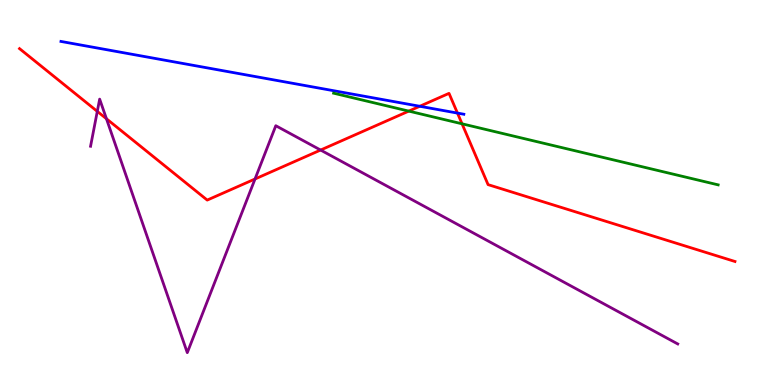[{'lines': ['blue', 'red'], 'intersections': [{'x': 5.42, 'y': 7.24}, {'x': 5.9, 'y': 7.06}]}, {'lines': ['green', 'red'], 'intersections': [{'x': 5.27, 'y': 7.11}, {'x': 5.96, 'y': 6.78}]}, {'lines': ['purple', 'red'], 'intersections': [{'x': 1.26, 'y': 7.11}, {'x': 1.37, 'y': 6.92}, {'x': 3.29, 'y': 5.35}, {'x': 4.14, 'y': 6.1}]}, {'lines': ['blue', 'green'], 'intersections': []}, {'lines': ['blue', 'purple'], 'intersections': []}, {'lines': ['green', 'purple'], 'intersections': []}]